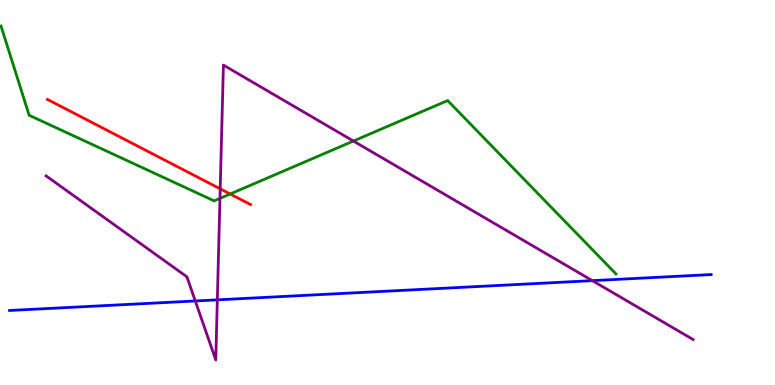[{'lines': ['blue', 'red'], 'intersections': []}, {'lines': ['green', 'red'], 'intersections': [{'x': 2.97, 'y': 4.96}]}, {'lines': ['purple', 'red'], 'intersections': [{'x': 2.84, 'y': 5.1}]}, {'lines': ['blue', 'green'], 'intersections': []}, {'lines': ['blue', 'purple'], 'intersections': [{'x': 2.52, 'y': 2.18}, {'x': 2.8, 'y': 2.21}, {'x': 7.64, 'y': 2.71}]}, {'lines': ['green', 'purple'], 'intersections': [{'x': 2.84, 'y': 4.85}, {'x': 4.56, 'y': 6.34}]}]